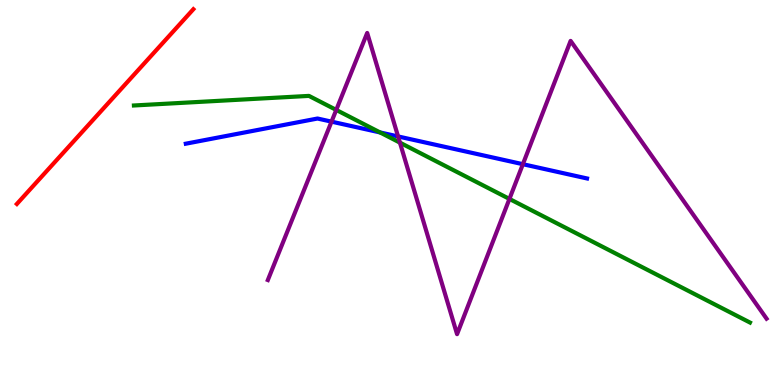[{'lines': ['blue', 'red'], 'intersections': []}, {'lines': ['green', 'red'], 'intersections': []}, {'lines': ['purple', 'red'], 'intersections': []}, {'lines': ['blue', 'green'], 'intersections': [{'x': 4.9, 'y': 6.56}]}, {'lines': ['blue', 'purple'], 'intersections': [{'x': 4.28, 'y': 6.84}, {'x': 5.14, 'y': 6.46}, {'x': 6.75, 'y': 5.74}]}, {'lines': ['green', 'purple'], 'intersections': [{'x': 4.34, 'y': 7.14}, {'x': 5.16, 'y': 6.29}, {'x': 6.57, 'y': 4.83}]}]